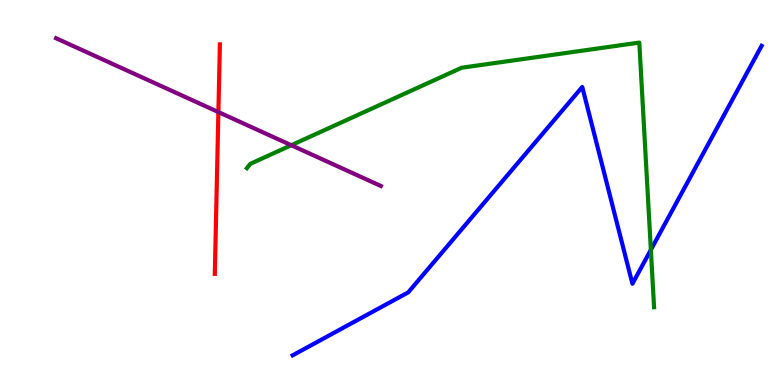[{'lines': ['blue', 'red'], 'intersections': []}, {'lines': ['green', 'red'], 'intersections': []}, {'lines': ['purple', 'red'], 'intersections': [{'x': 2.82, 'y': 7.09}]}, {'lines': ['blue', 'green'], 'intersections': [{'x': 8.4, 'y': 3.51}]}, {'lines': ['blue', 'purple'], 'intersections': []}, {'lines': ['green', 'purple'], 'intersections': [{'x': 3.76, 'y': 6.23}]}]